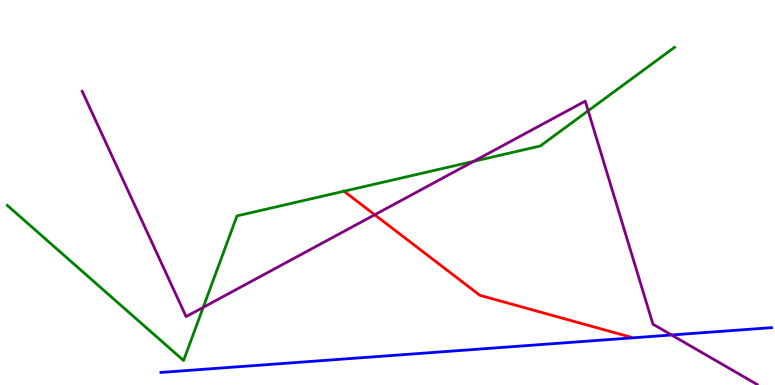[{'lines': ['blue', 'red'], 'intersections': []}, {'lines': ['green', 'red'], 'intersections': [{'x': 4.44, 'y': 5.03}]}, {'lines': ['purple', 'red'], 'intersections': [{'x': 4.84, 'y': 4.42}]}, {'lines': ['blue', 'green'], 'intersections': []}, {'lines': ['blue', 'purple'], 'intersections': [{'x': 8.67, 'y': 1.3}]}, {'lines': ['green', 'purple'], 'intersections': [{'x': 2.62, 'y': 2.02}, {'x': 6.11, 'y': 5.81}, {'x': 7.59, 'y': 7.12}]}]